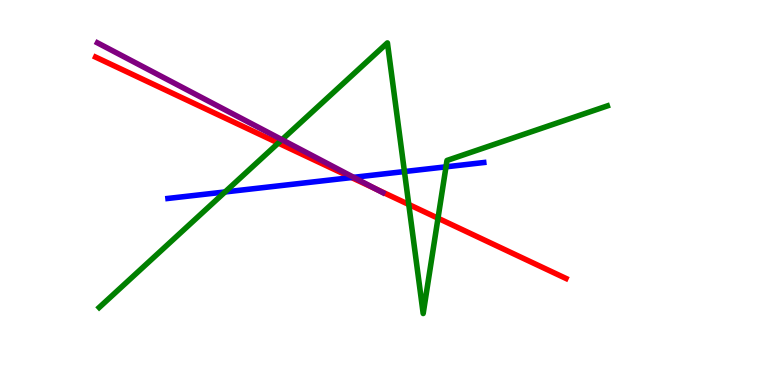[{'lines': ['blue', 'red'], 'intersections': [{'x': 4.54, 'y': 5.39}]}, {'lines': ['green', 'red'], 'intersections': [{'x': 3.59, 'y': 6.28}, {'x': 5.27, 'y': 4.69}, {'x': 5.65, 'y': 4.33}]}, {'lines': ['purple', 'red'], 'intersections': [{'x': 4.85, 'y': 5.09}]}, {'lines': ['blue', 'green'], 'intersections': [{'x': 2.9, 'y': 5.01}, {'x': 5.22, 'y': 5.54}, {'x': 5.75, 'y': 5.67}]}, {'lines': ['blue', 'purple'], 'intersections': [{'x': 4.56, 'y': 5.39}]}, {'lines': ['green', 'purple'], 'intersections': [{'x': 3.64, 'y': 6.37}]}]